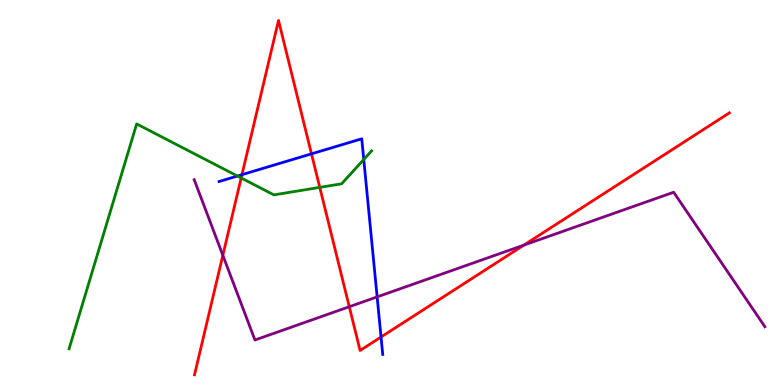[{'lines': ['blue', 'red'], 'intersections': [{'x': 3.12, 'y': 5.46}, {'x': 4.02, 'y': 6.0}, {'x': 4.92, 'y': 1.25}]}, {'lines': ['green', 'red'], 'intersections': [{'x': 3.11, 'y': 5.38}, {'x': 4.13, 'y': 5.13}]}, {'lines': ['purple', 'red'], 'intersections': [{'x': 2.88, 'y': 3.37}, {'x': 4.51, 'y': 2.03}, {'x': 6.76, 'y': 3.63}]}, {'lines': ['blue', 'green'], 'intersections': [{'x': 3.06, 'y': 5.43}, {'x': 4.69, 'y': 5.86}]}, {'lines': ['blue', 'purple'], 'intersections': [{'x': 4.87, 'y': 2.29}]}, {'lines': ['green', 'purple'], 'intersections': []}]